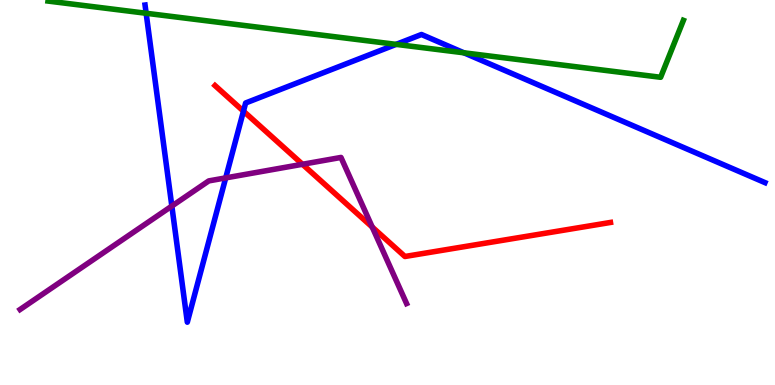[{'lines': ['blue', 'red'], 'intersections': [{'x': 3.14, 'y': 7.11}]}, {'lines': ['green', 'red'], 'intersections': []}, {'lines': ['purple', 'red'], 'intersections': [{'x': 3.9, 'y': 5.73}, {'x': 4.8, 'y': 4.1}]}, {'lines': ['blue', 'green'], 'intersections': [{'x': 1.89, 'y': 9.66}, {'x': 5.11, 'y': 8.85}, {'x': 5.99, 'y': 8.63}]}, {'lines': ['blue', 'purple'], 'intersections': [{'x': 2.22, 'y': 4.65}, {'x': 2.91, 'y': 5.38}]}, {'lines': ['green', 'purple'], 'intersections': []}]